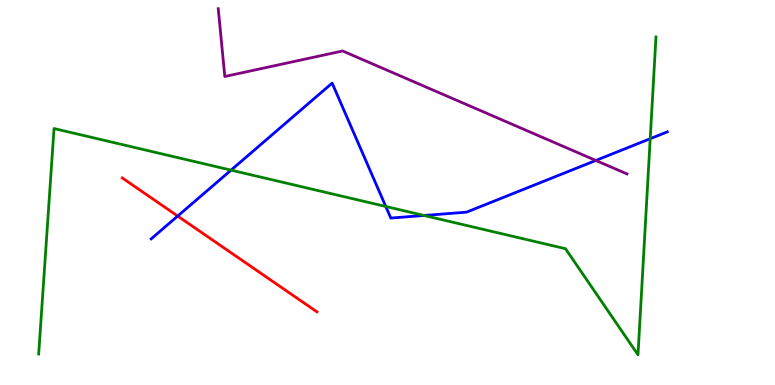[{'lines': ['blue', 'red'], 'intersections': [{'x': 2.29, 'y': 4.39}]}, {'lines': ['green', 'red'], 'intersections': []}, {'lines': ['purple', 'red'], 'intersections': []}, {'lines': ['blue', 'green'], 'intersections': [{'x': 2.98, 'y': 5.58}, {'x': 4.98, 'y': 4.64}, {'x': 5.47, 'y': 4.4}, {'x': 8.39, 'y': 6.4}]}, {'lines': ['blue', 'purple'], 'intersections': [{'x': 7.69, 'y': 5.83}]}, {'lines': ['green', 'purple'], 'intersections': []}]